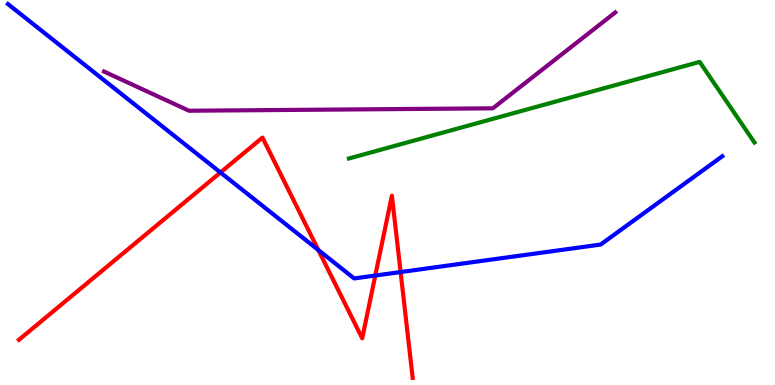[{'lines': ['blue', 'red'], 'intersections': [{'x': 2.84, 'y': 5.52}, {'x': 4.11, 'y': 3.5}, {'x': 4.84, 'y': 2.84}, {'x': 5.17, 'y': 2.93}]}, {'lines': ['green', 'red'], 'intersections': []}, {'lines': ['purple', 'red'], 'intersections': []}, {'lines': ['blue', 'green'], 'intersections': []}, {'lines': ['blue', 'purple'], 'intersections': []}, {'lines': ['green', 'purple'], 'intersections': []}]